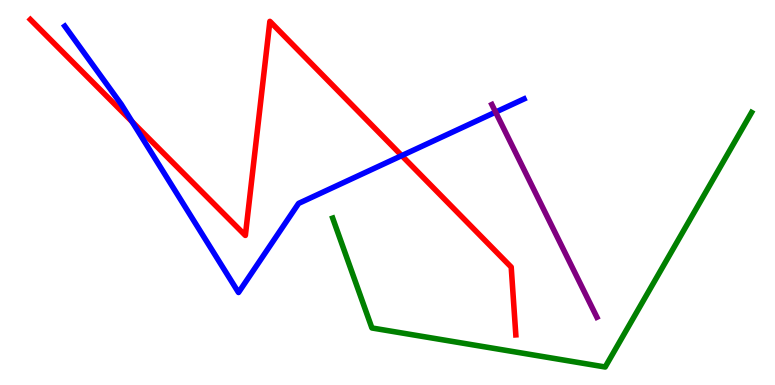[{'lines': ['blue', 'red'], 'intersections': [{'x': 1.7, 'y': 6.84}, {'x': 5.18, 'y': 5.96}]}, {'lines': ['green', 'red'], 'intersections': []}, {'lines': ['purple', 'red'], 'intersections': []}, {'lines': ['blue', 'green'], 'intersections': []}, {'lines': ['blue', 'purple'], 'intersections': [{'x': 6.39, 'y': 7.09}]}, {'lines': ['green', 'purple'], 'intersections': []}]